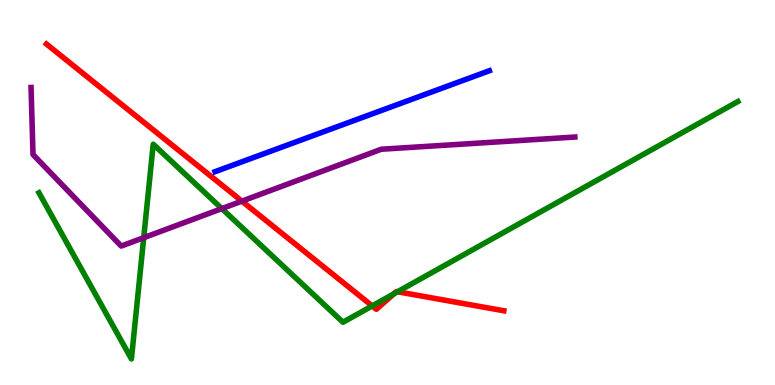[{'lines': ['blue', 'red'], 'intersections': []}, {'lines': ['green', 'red'], 'intersections': [{'x': 4.8, 'y': 2.05}, {'x': 5.08, 'y': 2.37}, {'x': 5.13, 'y': 2.42}]}, {'lines': ['purple', 'red'], 'intersections': [{'x': 3.12, 'y': 4.78}]}, {'lines': ['blue', 'green'], 'intersections': []}, {'lines': ['blue', 'purple'], 'intersections': []}, {'lines': ['green', 'purple'], 'intersections': [{'x': 1.85, 'y': 3.83}, {'x': 2.86, 'y': 4.58}]}]